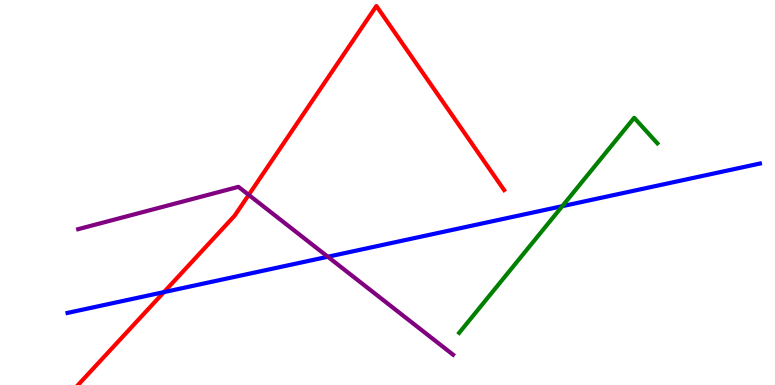[{'lines': ['blue', 'red'], 'intersections': [{'x': 2.12, 'y': 2.41}]}, {'lines': ['green', 'red'], 'intersections': []}, {'lines': ['purple', 'red'], 'intersections': [{'x': 3.21, 'y': 4.94}]}, {'lines': ['blue', 'green'], 'intersections': [{'x': 7.26, 'y': 4.64}]}, {'lines': ['blue', 'purple'], 'intersections': [{'x': 4.23, 'y': 3.33}]}, {'lines': ['green', 'purple'], 'intersections': []}]